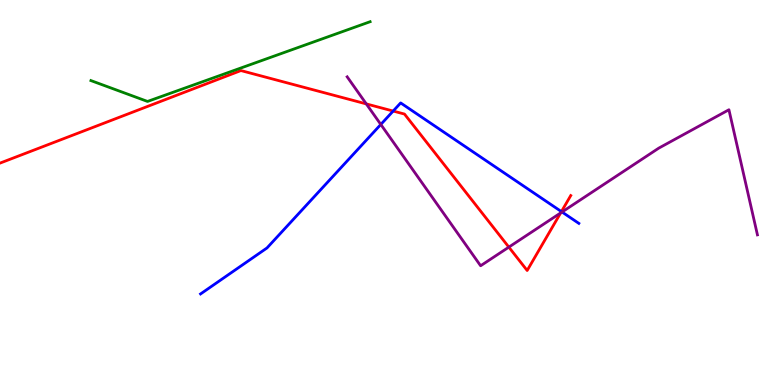[{'lines': ['blue', 'red'], 'intersections': [{'x': 5.07, 'y': 7.12}, {'x': 7.24, 'y': 4.5}]}, {'lines': ['green', 'red'], 'intersections': []}, {'lines': ['purple', 'red'], 'intersections': [{'x': 4.73, 'y': 7.3}, {'x': 6.57, 'y': 3.58}, {'x': 7.23, 'y': 4.47}]}, {'lines': ['blue', 'green'], 'intersections': []}, {'lines': ['blue', 'purple'], 'intersections': [{'x': 4.91, 'y': 6.77}, {'x': 7.25, 'y': 4.49}]}, {'lines': ['green', 'purple'], 'intersections': []}]